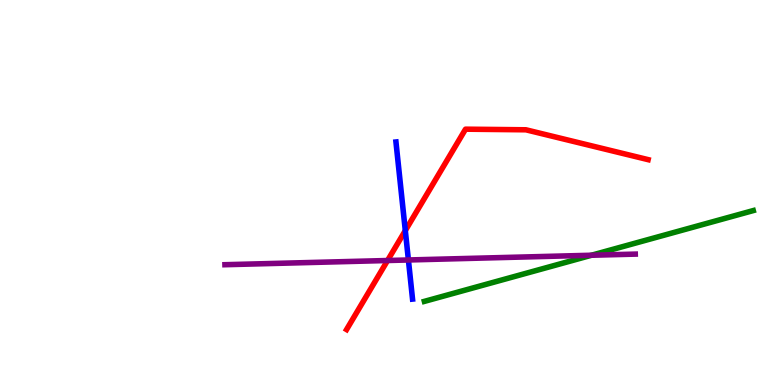[{'lines': ['blue', 'red'], 'intersections': [{'x': 5.23, 'y': 4.01}]}, {'lines': ['green', 'red'], 'intersections': []}, {'lines': ['purple', 'red'], 'intersections': [{'x': 5.0, 'y': 3.23}]}, {'lines': ['blue', 'green'], 'intersections': []}, {'lines': ['blue', 'purple'], 'intersections': [{'x': 5.27, 'y': 3.25}]}, {'lines': ['green', 'purple'], 'intersections': [{'x': 7.63, 'y': 3.37}]}]